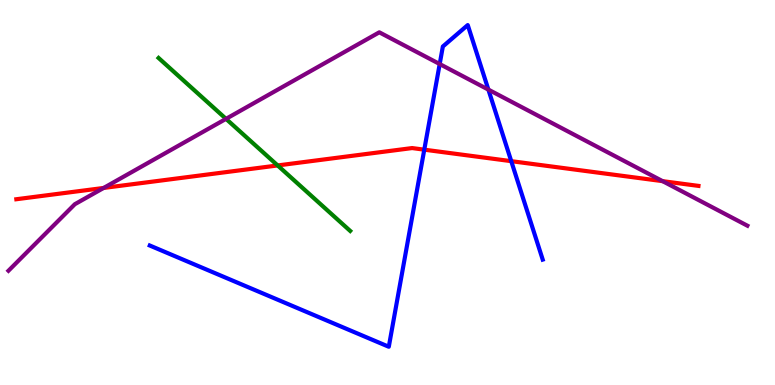[{'lines': ['blue', 'red'], 'intersections': [{'x': 5.47, 'y': 6.11}, {'x': 6.6, 'y': 5.81}]}, {'lines': ['green', 'red'], 'intersections': [{'x': 3.58, 'y': 5.7}]}, {'lines': ['purple', 'red'], 'intersections': [{'x': 1.34, 'y': 5.12}, {'x': 8.55, 'y': 5.29}]}, {'lines': ['blue', 'green'], 'intersections': []}, {'lines': ['blue', 'purple'], 'intersections': [{'x': 5.67, 'y': 8.34}, {'x': 6.3, 'y': 7.67}]}, {'lines': ['green', 'purple'], 'intersections': [{'x': 2.92, 'y': 6.91}]}]